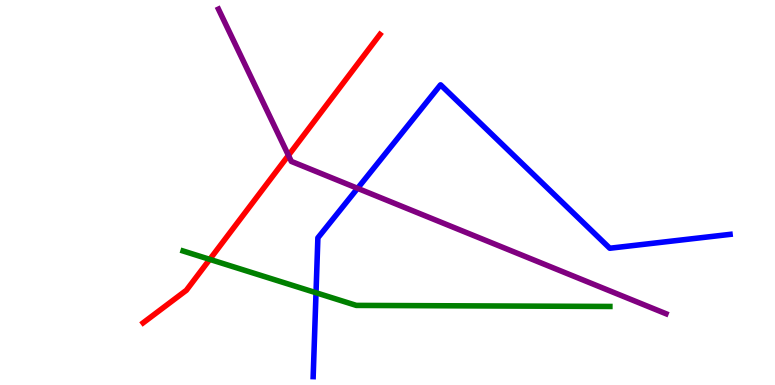[{'lines': ['blue', 'red'], 'intersections': []}, {'lines': ['green', 'red'], 'intersections': [{'x': 2.71, 'y': 3.26}]}, {'lines': ['purple', 'red'], 'intersections': [{'x': 3.72, 'y': 5.96}]}, {'lines': ['blue', 'green'], 'intersections': [{'x': 4.08, 'y': 2.4}]}, {'lines': ['blue', 'purple'], 'intersections': [{'x': 4.61, 'y': 5.11}]}, {'lines': ['green', 'purple'], 'intersections': []}]